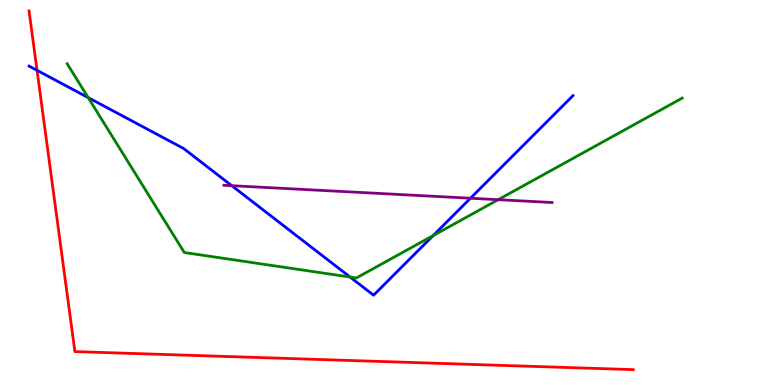[{'lines': ['blue', 'red'], 'intersections': [{'x': 0.478, 'y': 8.17}]}, {'lines': ['green', 'red'], 'intersections': []}, {'lines': ['purple', 'red'], 'intersections': []}, {'lines': ['blue', 'green'], 'intersections': [{'x': 1.14, 'y': 7.46}, {'x': 4.52, 'y': 2.8}, {'x': 5.59, 'y': 3.88}]}, {'lines': ['blue', 'purple'], 'intersections': [{'x': 2.99, 'y': 5.18}, {'x': 6.07, 'y': 4.85}]}, {'lines': ['green', 'purple'], 'intersections': [{'x': 6.43, 'y': 4.81}]}]